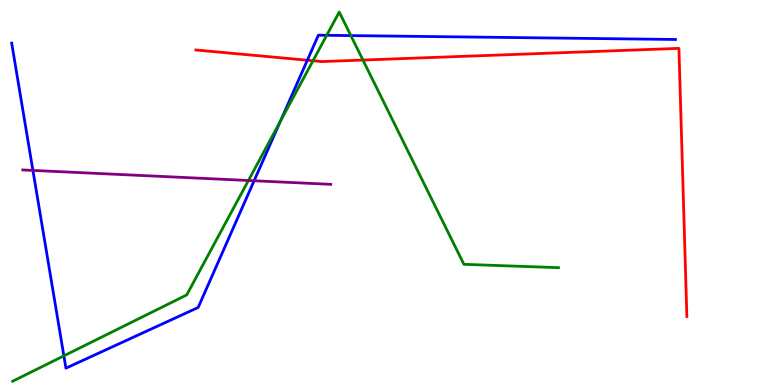[{'lines': ['blue', 'red'], 'intersections': [{'x': 3.97, 'y': 8.44}]}, {'lines': ['green', 'red'], 'intersections': [{'x': 4.04, 'y': 8.42}, {'x': 4.68, 'y': 8.44}]}, {'lines': ['purple', 'red'], 'intersections': []}, {'lines': ['blue', 'green'], 'intersections': [{'x': 0.824, 'y': 0.757}, {'x': 3.62, 'y': 6.86}, {'x': 4.22, 'y': 9.08}, {'x': 4.53, 'y': 9.08}]}, {'lines': ['blue', 'purple'], 'intersections': [{'x': 0.425, 'y': 5.57}, {'x': 3.28, 'y': 5.31}]}, {'lines': ['green', 'purple'], 'intersections': [{'x': 3.21, 'y': 5.31}]}]